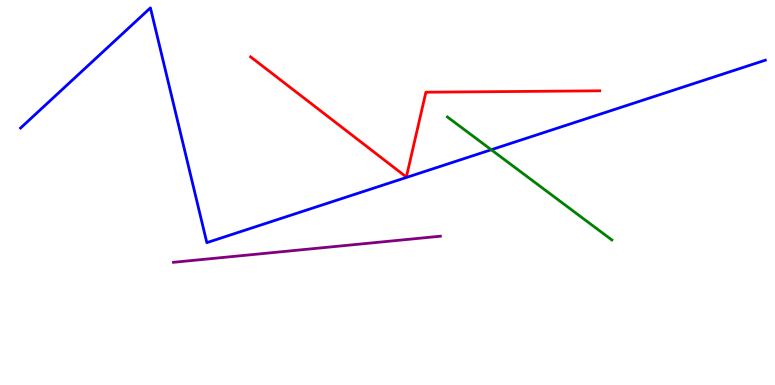[{'lines': ['blue', 'red'], 'intersections': []}, {'lines': ['green', 'red'], 'intersections': []}, {'lines': ['purple', 'red'], 'intersections': []}, {'lines': ['blue', 'green'], 'intersections': [{'x': 6.34, 'y': 6.11}]}, {'lines': ['blue', 'purple'], 'intersections': []}, {'lines': ['green', 'purple'], 'intersections': []}]